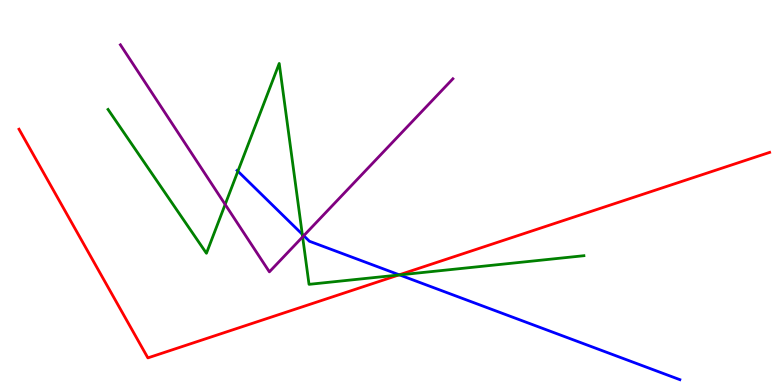[{'lines': ['blue', 'red'], 'intersections': [{'x': 5.15, 'y': 2.86}]}, {'lines': ['green', 'red'], 'intersections': [{'x': 5.14, 'y': 2.86}]}, {'lines': ['purple', 'red'], 'intersections': []}, {'lines': ['blue', 'green'], 'intersections': [{'x': 3.07, 'y': 5.55}, {'x': 3.9, 'y': 3.92}, {'x': 5.16, 'y': 2.86}]}, {'lines': ['blue', 'purple'], 'intersections': [{'x': 3.92, 'y': 3.88}]}, {'lines': ['green', 'purple'], 'intersections': [{'x': 2.91, 'y': 4.69}, {'x': 3.9, 'y': 3.85}]}]